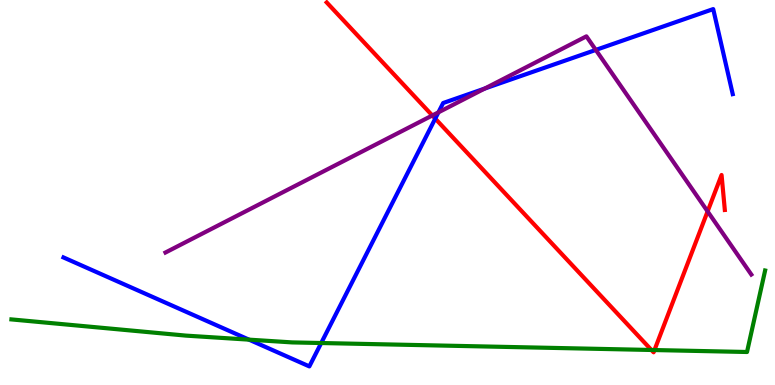[{'lines': ['blue', 'red'], 'intersections': [{'x': 5.62, 'y': 6.92}]}, {'lines': ['green', 'red'], 'intersections': [{'x': 8.41, 'y': 0.91}, {'x': 8.44, 'y': 0.908}]}, {'lines': ['purple', 'red'], 'intersections': [{'x': 5.58, 'y': 7.0}, {'x': 9.13, 'y': 4.51}]}, {'lines': ['blue', 'green'], 'intersections': [{'x': 3.21, 'y': 1.18}, {'x': 4.14, 'y': 1.09}]}, {'lines': ['blue', 'purple'], 'intersections': [{'x': 5.66, 'y': 7.08}, {'x': 6.25, 'y': 7.7}, {'x': 7.69, 'y': 8.7}]}, {'lines': ['green', 'purple'], 'intersections': []}]